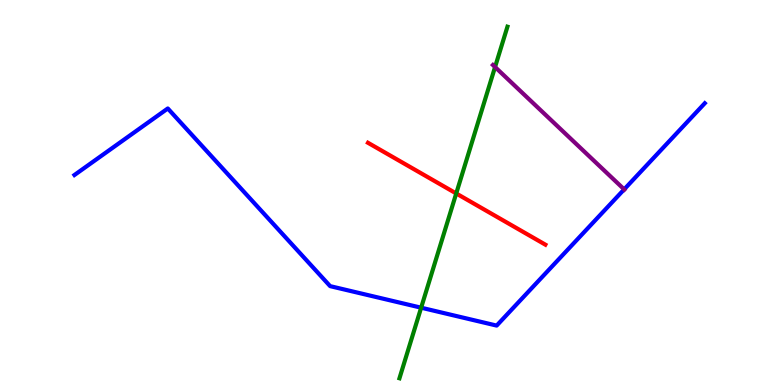[{'lines': ['blue', 'red'], 'intersections': []}, {'lines': ['green', 'red'], 'intersections': [{'x': 5.89, 'y': 4.98}]}, {'lines': ['purple', 'red'], 'intersections': []}, {'lines': ['blue', 'green'], 'intersections': [{'x': 5.43, 'y': 2.01}]}, {'lines': ['blue', 'purple'], 'intersections': [{'x': 8.05, 'y': 5.08}]}, {'lines': ['green', 'purple'], 'intersections': [{'x': 6.39, 'y': 8.26}]}]